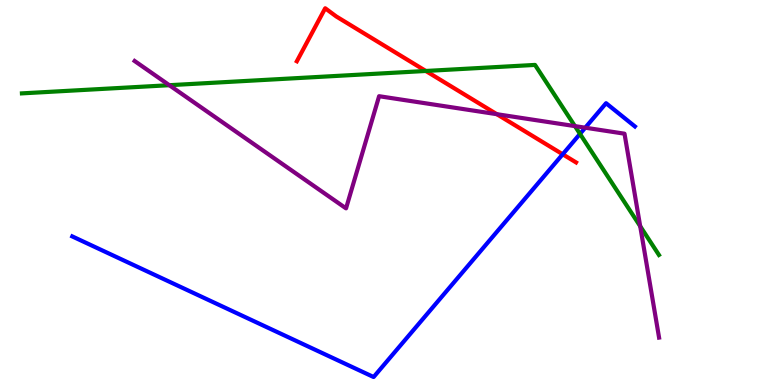[{'lines': ['blue', 'red'], 'intersections': [{'x': 7.26, 'y': 5.99}]}, {'lines': ['green', 'red'], 'intersections': [{'x': 5.49, 'y': 8.16}]}, {'lines': ['purple', 'red'], 'intersections': [{'x': 6.41, 'y': 7.03}]}, {'lines': ['blue', 'green'], 'intersections': [{'x': 7.48, 'y': 6.52}]}, {'lines': ['blue', 'purple'], 'intersections': [{'x': 7.55, 'y': 6.68}]}, {'lines': ['green', 'purple'], 'intersections': [{'x': 2.18, 'y': 7.79}, {'x': 7.42, 'y': 6.72}, {'x': 8.26, 'y': 4.12}]}]